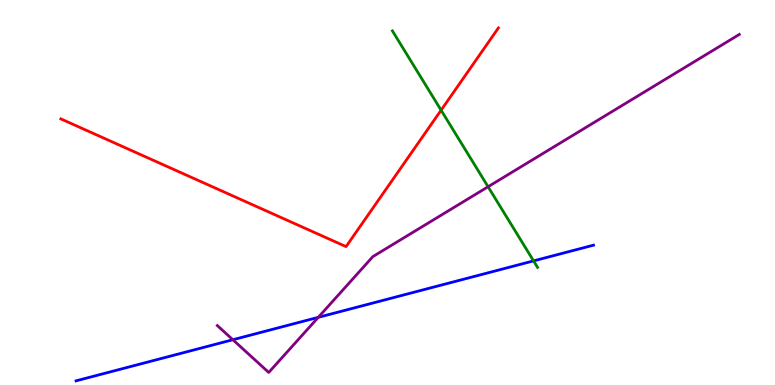[{'lines': ['blue', 'red'], 'intersections': []}, {'lines': ['green', 'red'], 'intersections': [{'x': 5.69, 'y': 7.14}]}, {'lines': ['purple', 'red'], 'intersections': []}, {'lines': ['blue', 'green'], 'intersections': [{'x': 6.88, 'y': 3.22}]}, {'lines': ['blue', 'purple'], 'intersections': [{'x': 3.0, 'y': 1.18}, {'x': 4.11, 'y': 1.76}]}, {'lines': ['green', 'purple'], 'intersections': [{'x': 6.3, 'y': 5.15}]}]